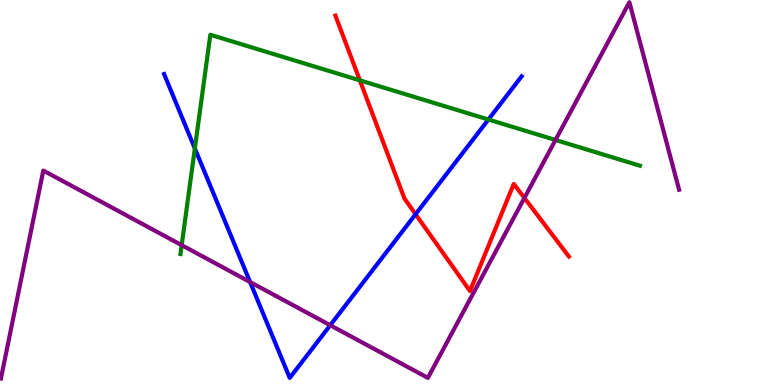[{'lines': ['blue', 'red'], 'intersections': [{'x': 5.36, 'y': 4.44}]}, {'lines': ['green', 'red'], 'intersections': [{'x': 4.64, 'y': 7.91}]}, {'lines': ['purple', 'red'], 'intersections': [{'x': 6.77, 'y': 4.86}]}, {'lines': ['blue', 'green'], 'intersections': [{'x': 2.51, 'y': 6.14}, {'x': 6.3, 'y': 6.9}]}, {'lines': ['blue', 'purple'], 'intersections': [{'x': 3.23, 'y': 2.67}, {'x': 4.26, 'y': 1.55}]}, {'lines': ['green', 'purple'], 'intersections': [{'x': 2.34, 'y': 3.63}, {'x': 7.17, 'y': 6.36}]}]